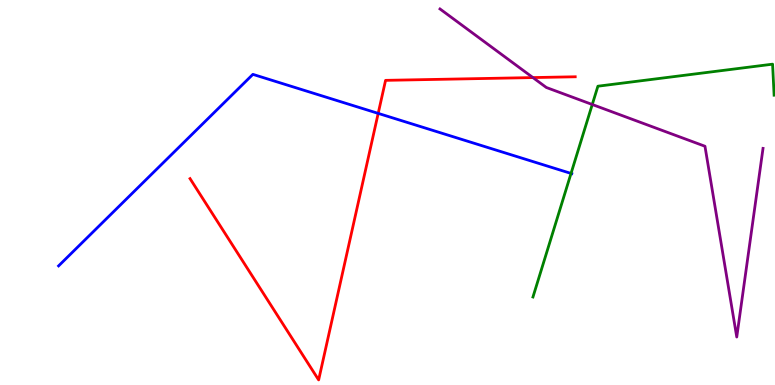[{'lines': ['blue', 'red'], 'intersections': [{'x': 4.88, 'y': 7.06}]}, {'lines': ['green', 'red'], 'intersections': []}, {'lines': ['purple', 'red'], 'intersections': [{'x': 6.88, 'y': 7.99}]}, {'lines': ['blue', 'green'], 'intersections': [{'x': 7.37, 'y': 5.5}]}, {'lines': ['blue', 'purple'], 'intersections': []}, {'lines': ['green', 'purple'], 'intersections': [{'x': 7.64, 'y': 7.29}]}]